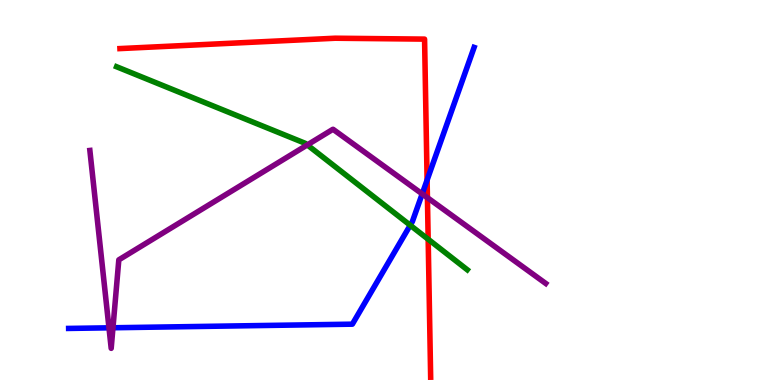[{'lines': ['blue', 'red'], 'intersections': [{'x': 5.51, 'y': 5.32}]}, {'lines': ['green', 'red'], 'intersections': [{'x': 5.52, 'y': 3.79}]}, {'lines': ['purple', 'red'], 'intersections': [{'x': 5.52, 'y': 4.87}]}, {'lines': ['blue', 'green'], 'intersections': [{'x': 5.29, 'y': 4.15}]}, {'lines': ['blue', 'purple'], 'intersections': [{'x': 1.41, 'y': 1.49}, {'x': 1.46, 'y': 1.49}, {'x': 5.45, 'y': 4.96}]}, {'lines': ['green', 'purple'], 'intersections': [{'x': 3.97, 'y': 6.24}]}]